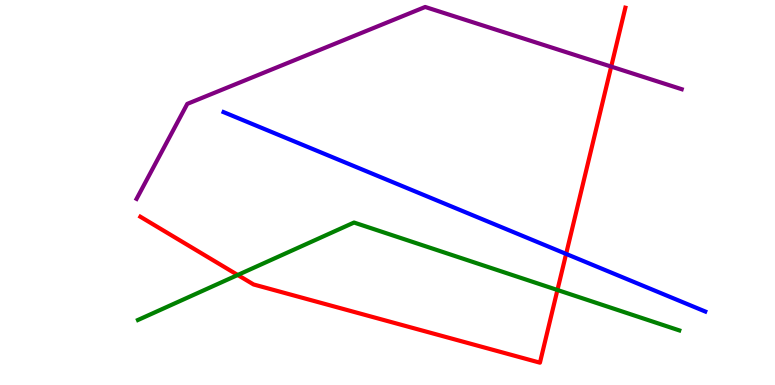[{'lines': ['blue', 'red'], 'intersections': [{'x': 7.3, 'y': 3.4}]}, {'lines': ['green', 'red'], 'intersections': [{'x': 3.07, 'y': 2.86}, {'x': 7.19, 'y': 2.47}]}, {'lines': ['purple', 'red'], 'intersections': [{'x': 7.89, 'y': 8.27}]}, {'lines': ['blue', 'green'], 'intersections': []}, {'lines': ['blue', 'purple'], 'intersections': []}, {'lines': ['green', 'purple'], 'intersections': []}]